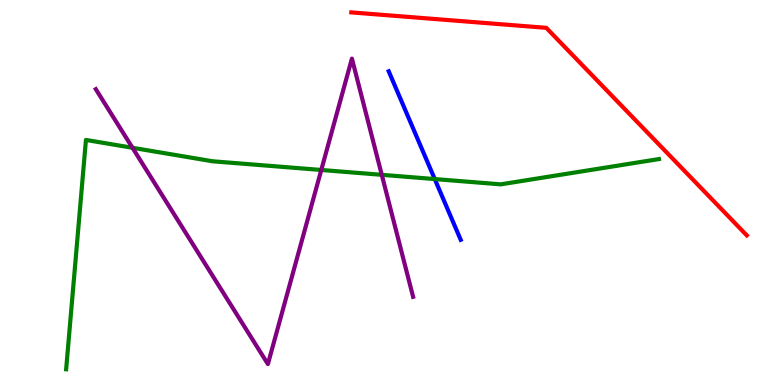[{'lines': ['blue', 'red'], 'intersections': []}, {'lines': ['green', 'red'], 'intersections': []}, {'lines': ['purple', 'red'], 'intersections': []}, {'lines': ['blue', 'green'], 'intersections': [{'x': 5.61, 'y': 5.35}]}, {'lines': ['blue', 'purple'], 'intersections': []}, {'lines': ['green', 'purple'], 'intersections': [{'x': 1.71, 'y': 6.16}, {'x': 4.15, 'y': 5.58}, {'x': 4.93, 'y': 5.46}]}]